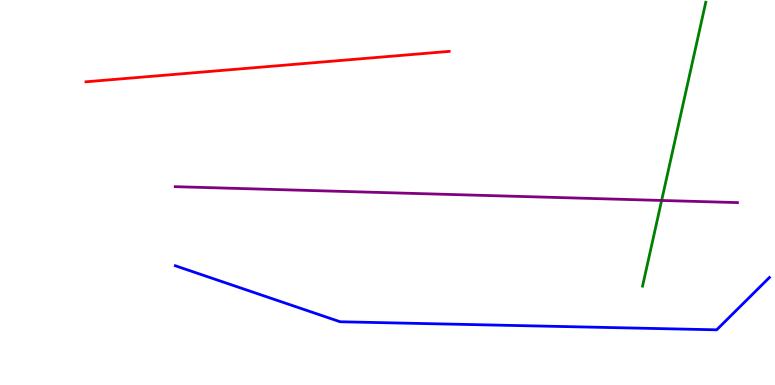[{'lines': ['blue', 'red'], 'intersections': []}, {'lines': ['green', 'red'], 'intersections': []}, {'lines': ['purple', 'red'], 'intersections': []}, {'lines': ['blue', 'green'], 'intersections': []}, {'lines': ['blue', 'purple'], 'intersections': []}, {'lines': ['green', 'purple'], 'intersections': [{'x': 8.54, 'y': 4.79}]}]